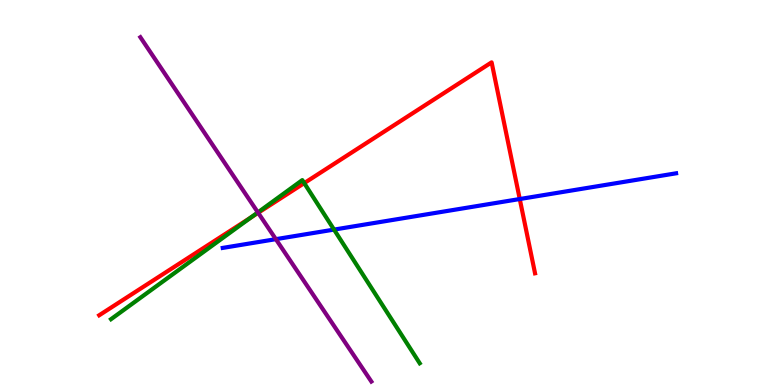[{'lines': ['blue', 'red'], 'intersections': [{'x': 6.71, 'y': 4.83}]}, {'lines': ['green', 'red'], 'intersections': [{'x': 3.24, 'y': 4.35}, {'x': 3.93, 'y': 5.24}]}, {'lines': ['purple', 'red'], 'intersections': [{'x': 3.33, 'y': 4.47}]}, {'lines': ['blue', 'green'], 'intersections': [{'x': 4.31, 'y': 4.04}]}, {'lines': ['blue', 'purple'], 'intersections': [{'x': 3.56, 'y': 3.79}]}, {'lines': ['green', 'purple'], 'intersections': [{'x': 3.33, 'y': 4.48}]}]